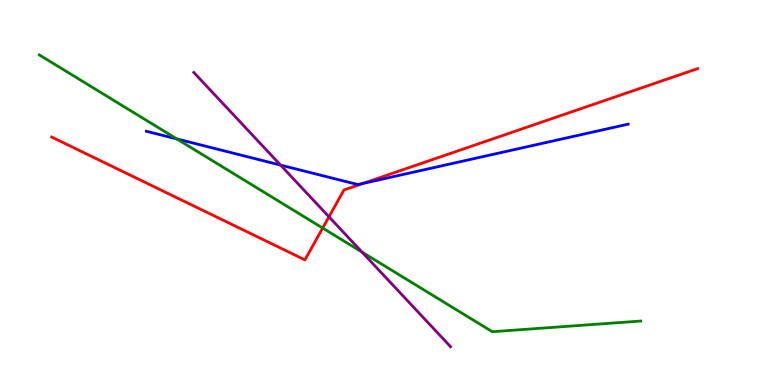[{'lines': ['blue', 'red'], 'intersections': [{'x': 4.68, 'y': 5.23}]}, {'lines': ['green', 'red'], 'intersections': [{'x': 4.16, 'y': 4.08}]}, {'lines': ['purple', 'red'], 'intersections': [{'x': 4.24, 'y': 4.37}]}, {'lines': ['blue', 'green'], 'intersections': [{'x': 2.28, 'y': 6.39}]}, {'lines': ['blue', 'purple'], 'intersections': [{'x': 3.62, 'y': 5.71}]}, {'lines': ['green', 'purple'], 'intersections': [{'x': 4.67, 'y': 3.45}]}]